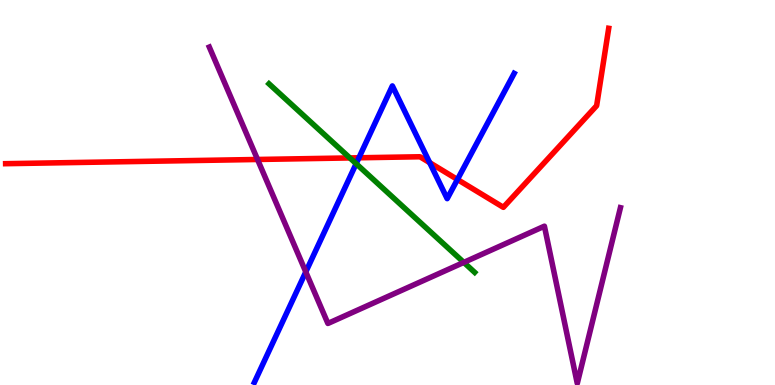[{'lines': ['blue', 'red'], 'intersections': [{'x': 4.63, 'y': 5.9}, {'x': 5.54, 'y': 5.78}, {'x': 5.9, 'y': 5.34}]}, {'lines': ['green', 'red'], 'intersections': [{'x': 4.51, 'y': 5.9}]}, {'lines': ['purple', 'red'], 'intersections': [{'x': 3.32, 'y': 5.86}]}, {'lines': ['blue', 'green'], 'intersections': [{'x': 4.6, 'y': 5.75}]}, {'lines': ['blue', 'purple'], 'intersections': [{'x': 3.95, 'y': 2.94}]}, {'lines': ['green', 'purple'], 'intersections': [{'x': 5.98, 'y': 3.18}]}]